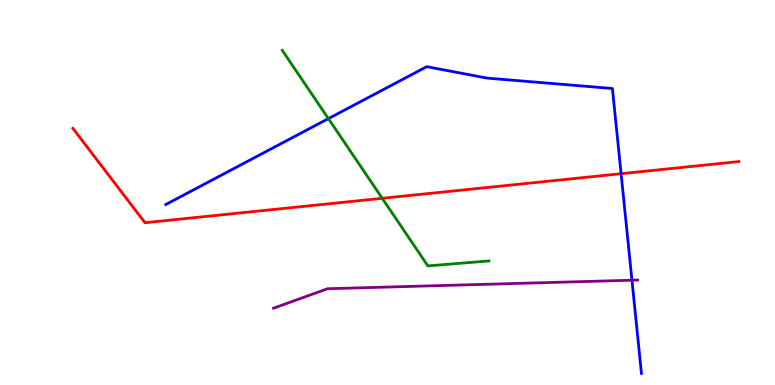[{'lines': ['blue', 'red'], 'intersections': [{'x': 8.01, 'y': 5.49}]}, {'lines': ['green', 'red'], 'intersections': [{'x': 4.93, 'y': 4.85}]}, {'lines': ['purple', 'red'], 'intersections': []}, {'lines': ['blue', 'green'], 'intersections': [{'x': 4.24, 'y': 6.92}]}, {'lines': ['blue', 'purple'], 'intersections': [{'x': 8.15, 'y': 2.72}]}, {'lines': ['green', 'purple'], 'intersections': []}]